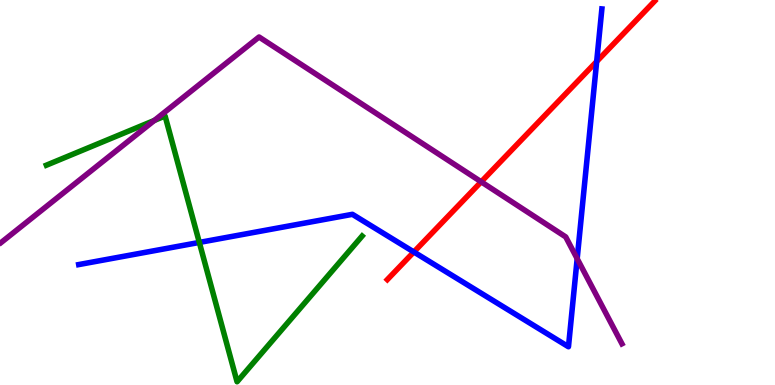[{'lines': ['blue', 'red'], 'intersections': [{'x': 5.34, 'y': 3.46}, {'x': 7.7, 'y': 8.4}]}, {'lines': ['green', 'red'], 'intersections': []}, {'lines': ['purple', 'red'], 'intersections': [{'x': 6.21, 'y': 5.28}]}, {'lines': ['blue', 'green'], 'intersections': [{'x': 2.57, 'y': 3.7}]}, {'lines': ['blue', 'purple'], 'intersections': [{'x': 7.45, 'y': 3.28}]}, {'lines': ['green', 'purple'], 'intersections': [{'x': 1.99, 'y': 6.87}]}]